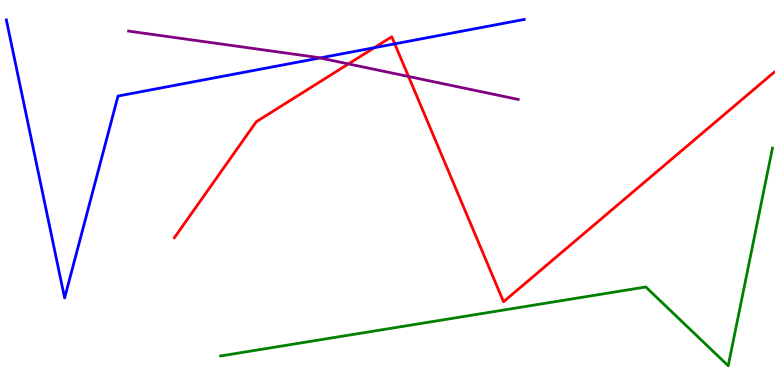[{'lines': ['blue', 'red'], 'intersections': [{'x': 4.83, 'y': 8.76}, {'x': 5.09, 'y': 8.86}]}, {'lines': ['green', 'red'], 'intersections': []}, {'lines': ['purple', 'red'], 'intersections': [{'x': 4.5, 'y': 8.34}, {'x': 5.27, 'y': 8.01}]}, {'lines': ['blue', 'green'], 'intersections': []}, {'lines': ['blue', 'purple'], 'intersections': [{'x': 4.13, 'y': 8.49}]}, {'lines': ['green', 'purple'], 'intersections': []}]